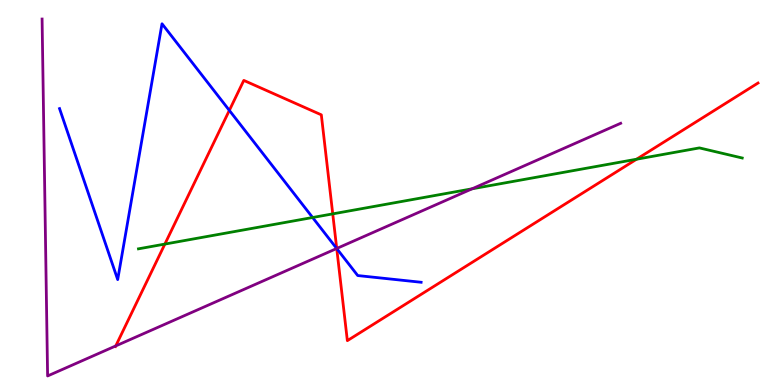[{'lines': ['blue', 'red'], 'intersections': [{'x': 2.96, 'y': 7.13}, {'x': 4.34, 'y': 3.54}]}, {'lines': ['green', 'red'], 'intersections': [{'x': 2.13, 'y': 3.66}, {'x': 4.29, 'y': 4.44}, {'x': 8.21, 'y': 5.86}]}, {'lines': ['purple', 'red'], 'intersections': [{'x': 1.49, 'y': 1.02}, {'x': 4.34, 'y': 3.55}]}, {'lines': ['blue', 'green'], 'intersections': [{'x': 4.03, 'y': 4.35}]}, {'lines': ['blue', 'purple'], 'intersections': [{'x': 4.34, 'y': 3.55}]}, {'lines': ['green', 'purple'], 'intersections': [{'x': 6.09, 'y': 5.1}]}]